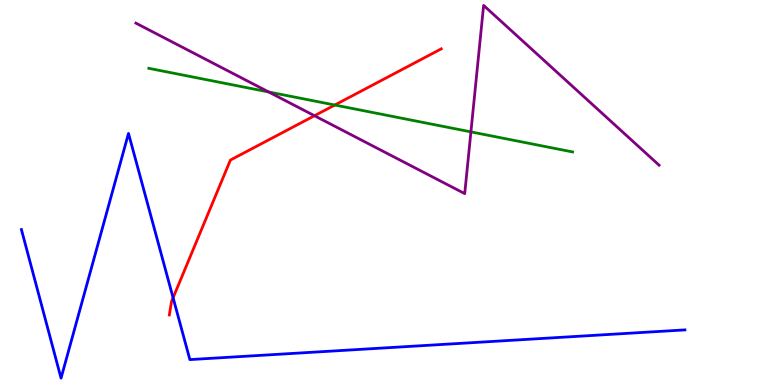[{'lines': ['blue', 'red'], 'intersections': [{'x': 2.23, 'y': 2.27}]}, {'lines': ['green', 'red'], 'intersections': [{'x': 4.32, 'y': 7.27}]}, {'lines': ['purple', 'red'], 'intersections': [{'x': 4.06, 'y': 6.99}]}, {'lines': ['blue', 'green'], 'intersections': []}, {'lines': ['blue', 'purple'], 'intersections': []}, {'lines': ['green', 'purple'], 'intersections': [{'x': 3.47, 'y': 7.61}, {'x': 6.08, 'y': 6.57}]}]